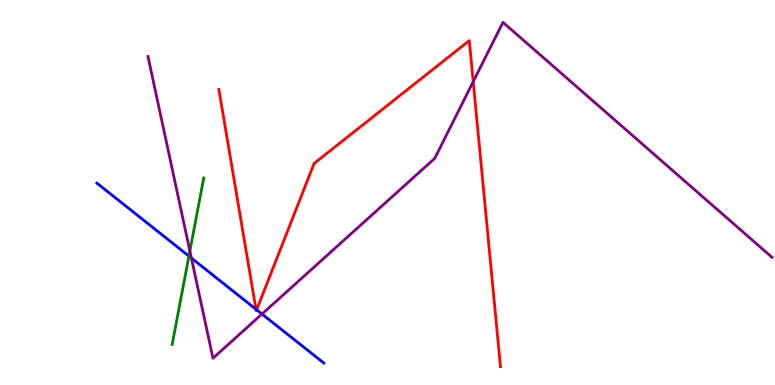[{'lines': ['blue', 'red'], 'intersections': [{'x': 3.3, 'y': 1.97}, {'x': 3.31, 'y': 1.95}]}, {'lines': ['green', 'red'], 'intersections': []}, {'lines': ['purple', 'red'], 'intersections': [{'x': 6.11, 'y': 7.88}]}, {'lines': ['blue', 'green'], 'intersections': [{'x': 2.44, 'y': 3.35}]}, {'lines': ['blue', 'purple'], 'intersections': [{'x': 2.47, 'y': 3.3}, {'x': 3.38, 'y': 1.84}]}, {'lines': ['green', 'purple'], 'intersections': [{'x': 2.45, 'y': 3.48}]}]